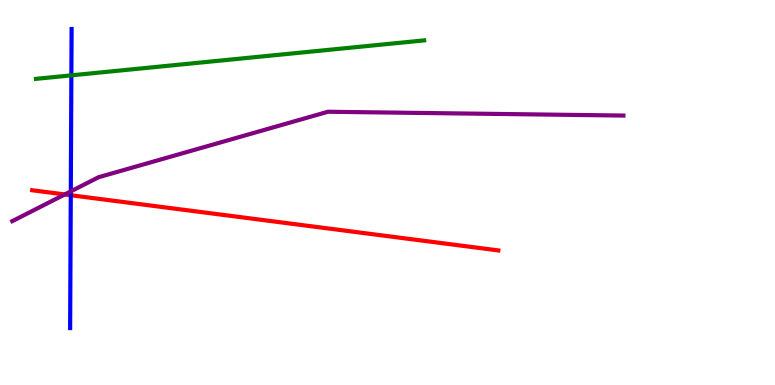[{'lines': ['blue', 'red'], 'intersections': [{'x': 0.913, 'y': 4.93}]}, {'lines': ['green', 'red'], 'intersections': []}, {'lines': ['purple', 'red'], 'intersections': [{'x': 0.836, 'y': 4.95}]}, {'lines': ['blue', 'green'], 'intersections': [{'x': 0.921, 'y': 8.04}]}, {'lines': ['blue', 'purple'], 'intersections': [{'x': 0.914, 'y': 5.03}]}, {'lines': ['green', 'purple'], 'intersections': []}]